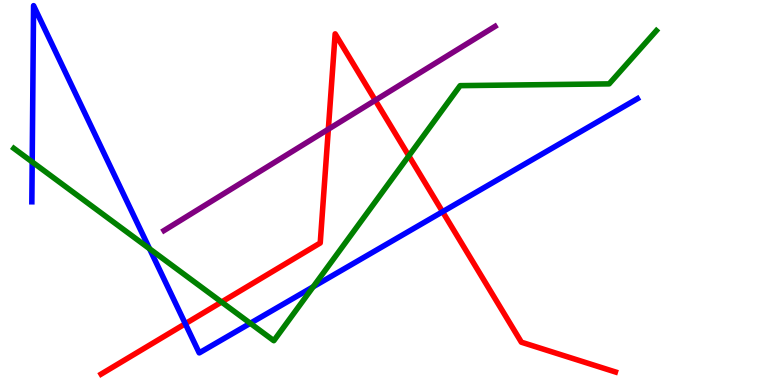[{'lines': ['blue', 'red'], 'intersections': [{'x': 2.39, 'y': 1.59}, {'x': 5.71, 'y': 4.5}]}, {'lines': ['green', 'red'], 'intersections': [{'x': 2.86, 'y': 2.16}, {'x': 5.28, 'y': 5.95}]}, {'lines': ['purple', 'red'], 'intersections': [{'x': 4.24, 'y': 6.64}, {'x': 4.84, 'y': 7.4}]}, {'lines': ['blue', 'green'], 'intersections': [{'x': 0.415, 'y': 5.79}, {'x': 1.93, 'y': 3.54}, {'x': 3.23, 'y': 1.6}, {'x': 4.04, 'y': 2.55}]}, {'lines': ['blue', 'purple'], 'intersections': []}, {'lines': ['green', 'purple'], 'intersections': []}]